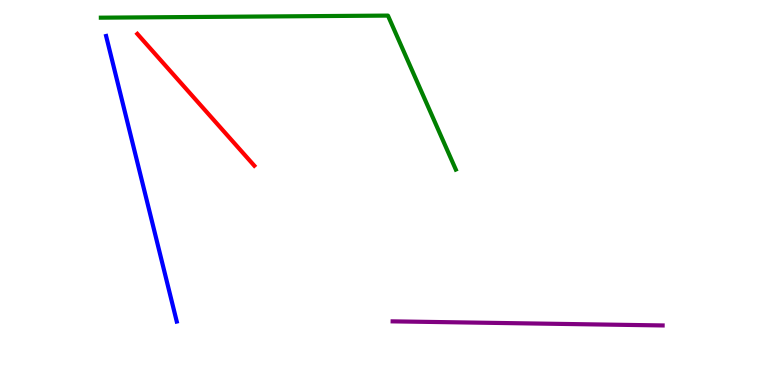[{'lines': ['blue', 'red'], 'intersections': []}, {'lines': ['green', 'red'], 'intersections': []}, {'lines': ['purple', 'red'], 'intersections': []}, {'lines': ['blue', 'green'], 'intersections': []}, {'lines': ['blue', 'purple'], 'intersections': []}, {'lines': ['green', 'purple'], 'intersections': []}]